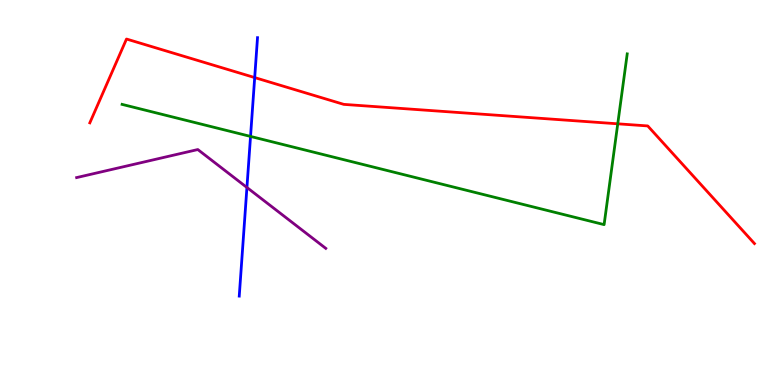[{'lines': ['blue', 'red'], 'intersections': [{'x': 3.29, 'y': 7.99}]}, {'lines': ['green', 'red'], 'intersections': [{'x': 7.97, 'y': 6.78}]}, {'lines': ['purple', 'red'], 'intersections': []}, {'lines': ['blue', 'green'], 'intersections': [{'x': 3.23, 'y': 6.46}]}, {'lines': ['blue', 'purple'], 'intersections': [{'x': 3.19, 'y': 5.13}]}, {'lines': ['green', 'purple'], 'intersections': []}]